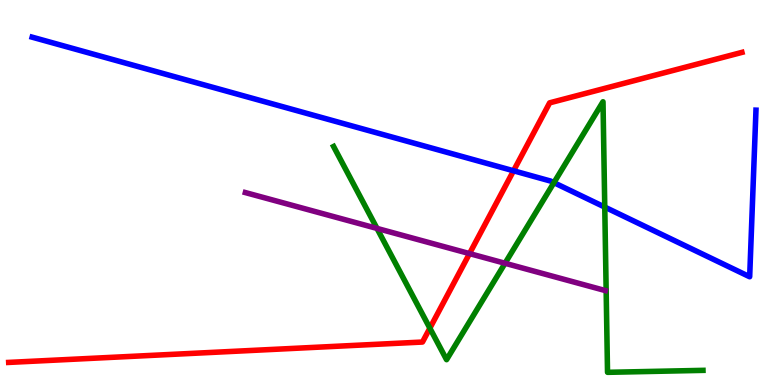[{'lines': ['blue', 'red'], 'intersections': [{'x': 6.63, 'y': 5.56}]}, {'lines': ['green', 'red'], 'intersections': [{'x': 5.55, 'y': 1.48}]}, {'lines': ['purple', 'red'], 'intersections': [{'x': 6.06, 'y': 3.41}]}, {'lines': ['blue', 'green'], 'intersections': [{'x': 7.15, 'y': 5.26}, {'x': 7.8, 'y': 4.62}]}, {'lines': ['blue', 'purple'], 'intersections': []}, {'lines': ['green', 'purple'], 'intersections': [{'x': 4.86, 'y': 4.07}, {'x': 6.52, 'y': 3.16}]}]